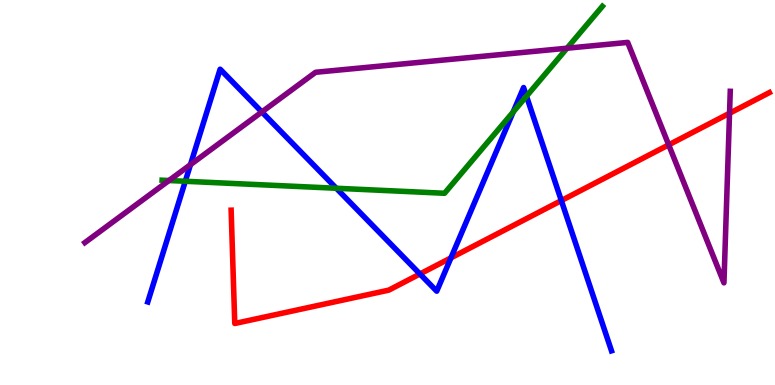[{'lines': ['blue', 'red'], 'intersections': [{'x': 5.42, 'y': 2.88}, {'x': 5.82, 'y': 3.3}, {'x': 7.24, 'y': 4.79}]}, {'lines': ['green', 'red'], 'intersections': []}, {'lines': ['purple', 'red'], 'intersections': [{'x': 8.63, 'y': 6.24}, {'x': 9.41, 'y': 7.06}]}, {'lines': ['blue', 'green'], 'intersections': [{'x': 2.39, 'y': 5.29}, {'x': 4.34, 'y': 5.11}, {'x': 6.62, 'y': 7.09}, {'x': 6.79, 'y': 7.5}]}, {'lines': ['blue', 'purple'], 'intersections': [{'x': 2.46, 'y': 5.72}, {'x': 3.38, 'y': 7.09}]}, {'lines': ['green', 'purple'], 'intersections': [{'x': 2.18, 'y': 5.31}, {'x': 7.32, 'y': 8.75}]}]